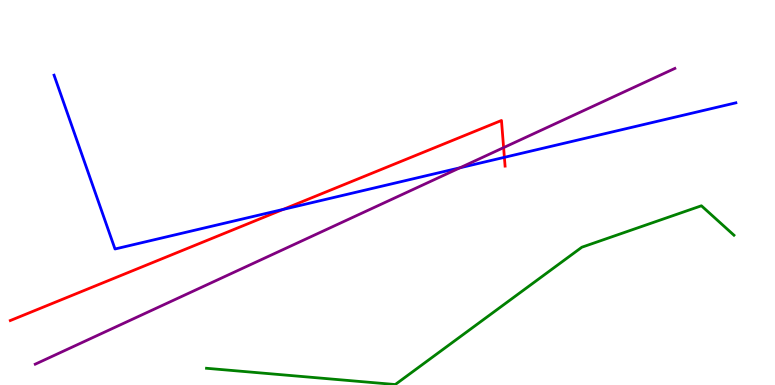[{'lines': ['blue', 'red'], 'intersections': [{'x': 3.65, 'y': 4.56}, {'x': 6.51, 'y': 5.91}]}, {'lines': ['green', 'red'], 'intersections': []}, {'lines': ['purple', 'red'], 'intersections': [{'x': 6.5, 'y': 6.17}]}, {'lines': ['blue', 'green'], 'intersections': []}, {'lines': ['blue', 'purple'], 'intersections': [{'x': 5.94, 'y': 5.64}]}, {'lines': ['green', 'purple'], 'intersections': []}]